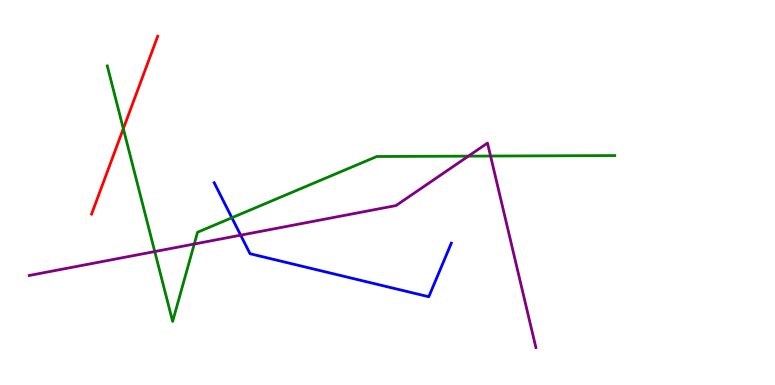[{'lines': ['blue', 'red'], 'intersections': []}, {'lines': ['green', 'red'], 'intersections': [{'x': 1.59, 'y': 6.66}]}, {'lines': ['purple', 'red'], 'intersections': []}, {'lines': ['blue', 'green'], 'intersections': [{'x': 2.99, 'y': 4.34}]}, {'lines': ['blue', 'purple'], 'intersections': [{'x': 3.11, 'y': 3.89}]}, {'lines': ['green', 'purple'], 'intersections': [{'x': 2.0, 'y': 3.47}, {'x': 2.51, 'y': 3.66}, {'x': 6.04, 'y': 5.94}, {'x': 6.33, 'y': 5.95}]}]